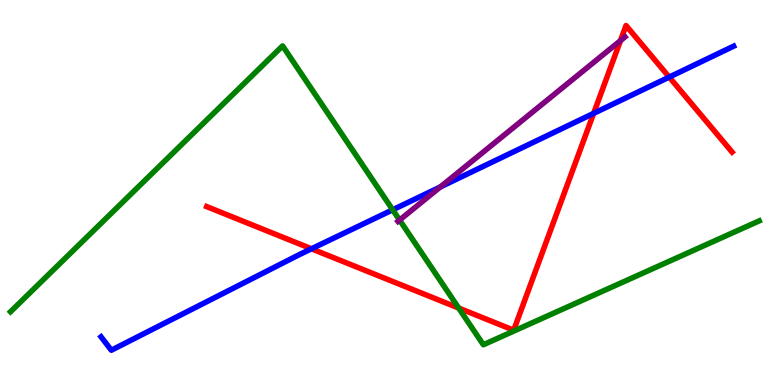[{'lines': ['blue', 'red'], 'intersections': [{'x': 4.02, 'y': 3.54}, {'x': 7.66, 'y': 7.06}, {'x': 8.64, 'y': 8.0}]}, {'lines': ['green', 'red'], 'intersections': [{'x': 5.92, 'y': 2.0}]}, {'lines': ['purple', 'red'], 'intersections': [{'x': 8.01, 'y': 8.95}]}, {'lines': ['blue', 'green'], 'intersections': [{'x': 5.07, 'y': 4.55}]}, {'lines': ['blue', 'purple'], 'intersections': [{'x': 5.68, 'y': 5.14}]}, {'lines': ['green', 'purple'], 'intersections': [{'x': 5.16, 'y': 4.28}]}]